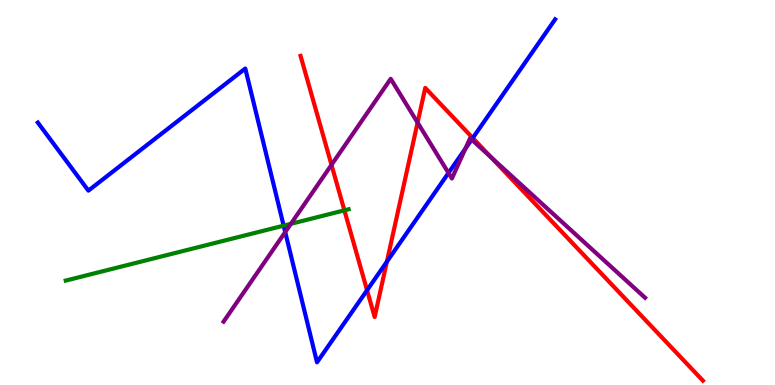[{'lines': ['blue', 'red'], 'intersections': [{'x': 4.74, 'y': 2.46}, {'x': 4.99, 'y': 3.2}, {'x': 6.1, 'y': 6.42}]}, {'lines': ['green', 'red'], 'intersections': [{'x': 4.44, 'y': 4.54}]}, {'lines': ['purple', 'red'], 'intersections': [{'x': 4.28, 'y': 5.72}, {'x': 5.39, 'y': 6.82}, {'x': 6.34, 'y': 5.92}]}, {'lines': ['blue', 'green'], 'intersections': [{'x': 3.66, 'y': 4.14}]}, {'lines': ['blue', 'purple'], 'intersections': [{'x': 3.68, 'y': 3.97}, {'x': 5.79, 'y': 5.51}, {'x': 6.01, 'y': 6.14}, {'x': 6.09, 'y': 6.37}]}, {'lines': ['green', 'purple'], 'intersections': [{'x': 3.75, 'y': 4.19}]}]